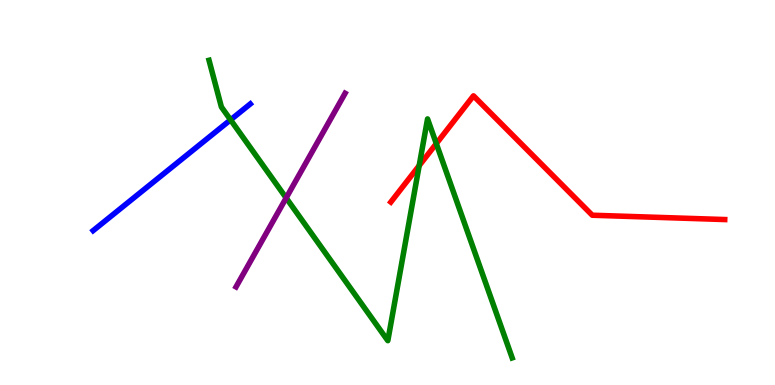[{'lines': ['blue', 'red'], 'intersections': []}, {'lines': ['green', 'red'], 'intersections': [{'x': 5.41, 'y': 5.7}, {'x': 5.63, 'y': 6.27}]}, {'lines': ['purple', 'red'], 'intersections': []}, {'lines': ['blue', 'green'], 'intersections': [{'x': 2.98, 'y': 6.89}]}, {'lines': ['blue', 'purple'], 'intersections': []}, {'lines': ['green', 'purple'], 'intersections': [{'x': 3.69, 'y': 4.86}]}]